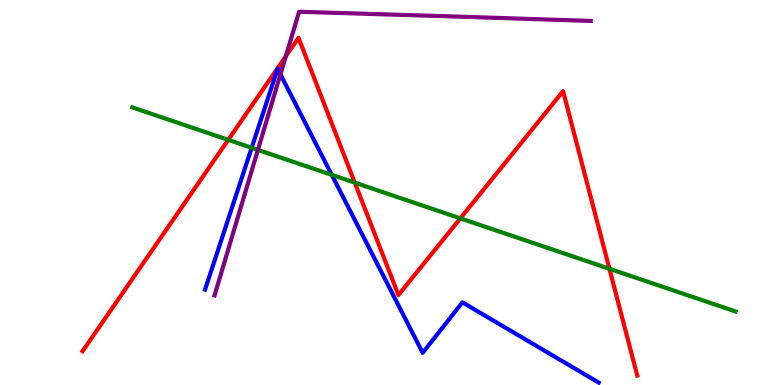[{'lines': ['blue', 'red'], 'intersections': []}, {'lines': ['green', 'red'], 'intersections': [{'x': 2.94, 'y': 6.37}, {'x': 4.58, 'y': 5.26}, {'x': 5.94, 'y': 4.33}, {'x': 7.86, 'y': 3.02}]}, {'lines': ['purple', 'red'], 'intersections': [{'x': 3.69, 'y': 8.54}]}, {'lines': ['blue', 'green'], 'intersections': [{'x': 3.25, 'y': 6.16}, {'x': 4.28, 'y': 5.46}]}, {'lines': ['blue', 'purple'], 'intersections': [{'x': 3.62, 'y': 8.07}]}, {'lines': ['green', 'purple'], 'intersections': [{'x': 3.33, 'y': 6.11}]}]